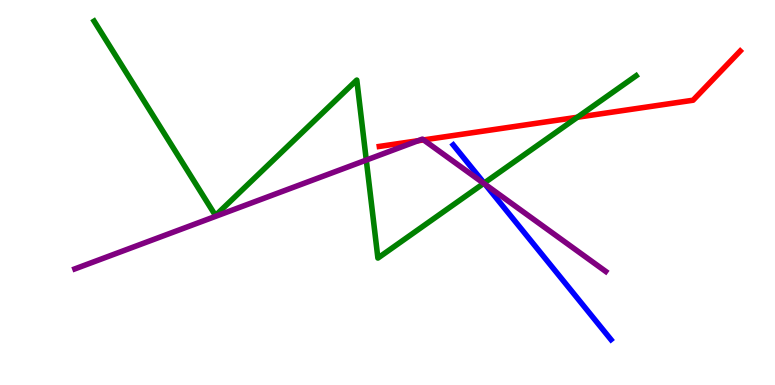[{'lines': ['blue', 'red'], 'intersections': []}, {'lines': ['green', 'red'], 'intersections': [{'x': 7.45, 'y': 6.95}]}, {'lines': ['purple', 'red'], 'intersections': [{'x': 5.39, 'y': 6.34}, {'x': 5.47, 'y': 6.37}]}, {'lines': ['blue', 'green'], 'intersections': [{'x': 6.25, 'y': 5.24}]}, {'lines': ['blue', 'purple'], 'intersections': [{'x': 6.26, 'y': 5.21}]}, {'lines': ['green', 'purple'], 'intersections': [{'x': 4.73, 'y': 5.84}, {'x': 6.24, 'y': 5.24}]}]